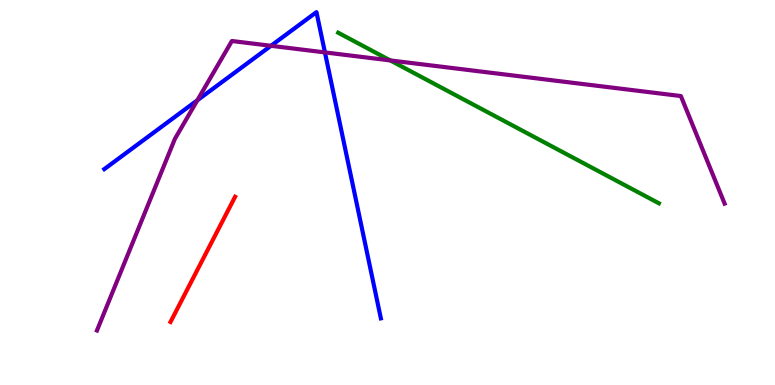[{'lines': ['blue', 'red'], 'intersections': []}, {'lines': ['green', 'red'], 'intersections': []}, {'lines': ['purple', 'red'], 'intersections': []}, {'lines': ['blue', 'green'], 'intersections': []}, {'lines': ['blue', 'purple'], 'intersections': [{'x': 2.55, 'y': 7.4}, {'x': 3.5, 'y': 8.81}, {'x': 4.19, 'y': 8.64}]}, {'lines': ['green', 'purple'], 'intersections': [{'x': 5.04, 'y': 8.43}]}]